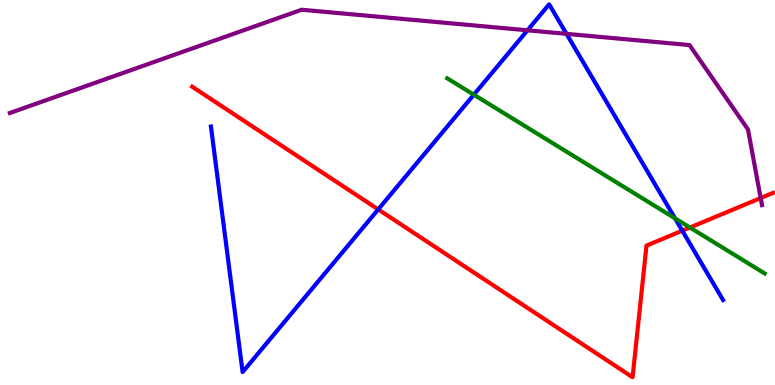[{'lines': ['blue', 'red'], 'intersections': [{'x': 4.88, 'y': 4.56}, {'x': 8.8, 'y': 4.01}]}, {'lines': ['green', 'red'], 'intersections': [{'x': 8.9, 'y': 4.09}]}, {'lines': ['purple', 'red'], 'intersections': [{'x': 9.82, 'y': 4.86}]}, {'lines': ['blue', 'green'], 'intersections': [{'x': 6.11, 'y': 7.54}, {'x': 8.71, 'y': 4.33}]}, {'lines': ['blue', 'purple'], 'intersections': [{'x': 6.81, 'y': 9.21}, {'x': 7.31, 'y': 9.12}]}, {'lines': ['green', 'purple'], 'intersections': []}]